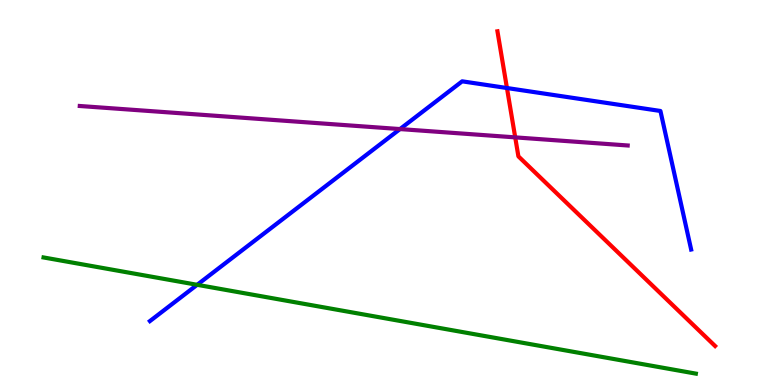[{'lines': ['blue', 'red'], 'intersections': [{'x': 6.54, 'y': 7.71}]}, {'lines': ['green', 'red'], 'intersections': []}, {'lines': ['purple', 'red'], 'intersections': [{'x': 6.65, 'y': 6.43}]}, {'lines': ['blue', 'green'], 'intersections': [{'x': 2.54, 'y': 2.6}]}, {'lines': ['blue', 'purple'], 'intersections': [{'x': 5.16, 'y': 6.65}]}, {'lines': ['green', 'purple'], 'intersections': []}]